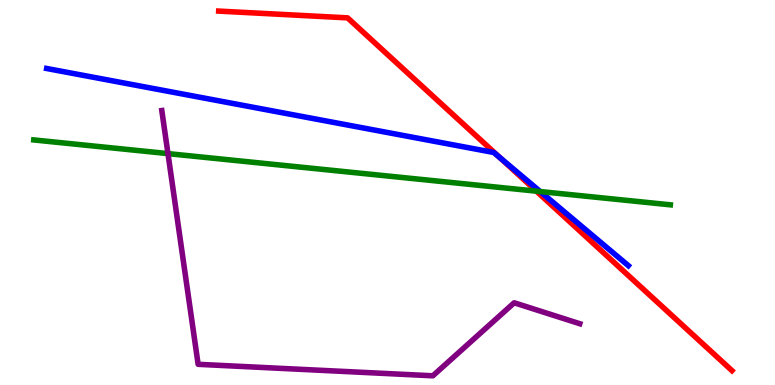[{'lines': ['blue', 'red'], 'intersections': [{'x': 6.45, 'y': 5.9}]}, {'lines': ['green', 'red'], 'intersections': [{'x': 6.92, 'y': 5.03}]}, {'lines': ['purple', 'red'], 'intersections': []}, {'lines': ['blue', 'green'], 'intersections': [{'x': 6.97, 'y': 5.02}]}, {'lines': ['blue', 'purple'], 'intersections': []}, {'lines': ['green', 'purple'], 'intersections': [{'x': 2.17, 'y': 6.01}]}]